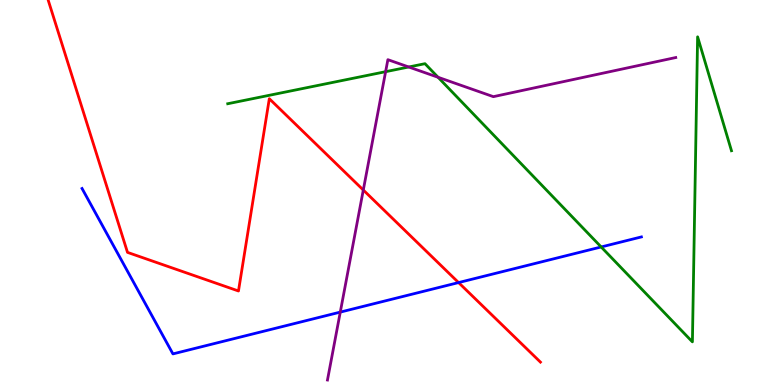[{'lines': ['blue', 'red'], 'intersections': [{'x': 5.92, 'y': 2.66}]}, {'lines': ['green', 'red'], 'intersections': []}, {'lines': ['purple', 'red'], 'intersections': [{'x': 4.69, 'y': 5.06}]}, {'lines': ['blue', 'green'], 'intersections': [{'x': 7.76, 'y': 3.59}]}, {'lines': ['blue', 'purple'], 'intersections': [{'x': 4.39, 'y': 1.89}]}, {'lines': ['green', 'purple'], 'intersections': [{'x': 4.98, 'y': 8.14}, {'x': 5.27, 'y': 8.26}, {'x': 5.65, 'y': 7.99}]}]